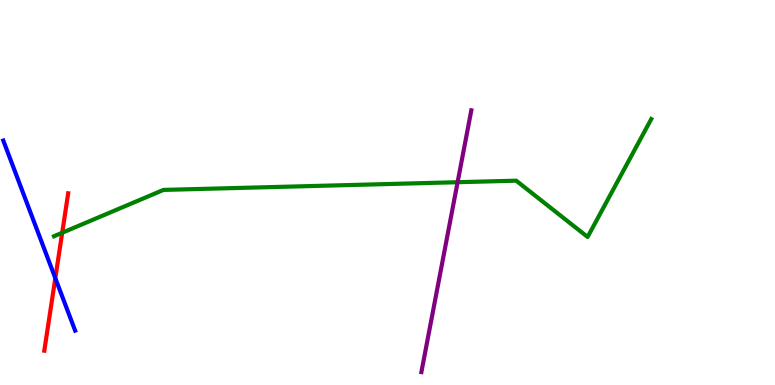[{'lines': ['blue', 'red'], 'intersections': [{'x': 0.714, 'y': 2.78}]}, {'lines': ['green', 'red'], 'intersections': [{'x': 0.802, 'y': 3.95}]}, {'lines': ['purple', 'red'], 'intersections': []}, {'lines': ['blue', 'green'], 'intersections': []}, {'lines': ['blue', 'purple'], 'intersections': []}, {'lines': ['green', 'purple'], 'intersections': [{'x': 5.9, 'y': 5.27}]}]